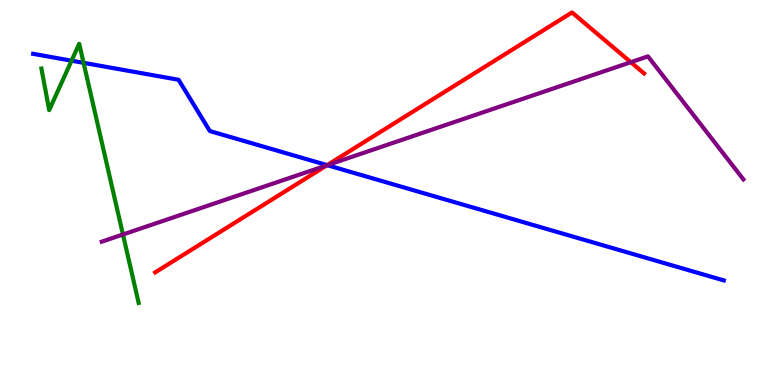[{'lines': ['blue', 'red'], 'intersections': [{'x': 4.22, 'y': 5.71}]}, {'lines': ['green', 'red'], 'intersections': []}, {'lines': ['purple', 'red'], 'intersections': [{'x': 4.22, 'y': 5.71}, {'x': 8.14, 'y': 8.38}]}, {'lines': ['blue', 'green'], 'intersections': [{'x': 0.923, 'y': 8.42}, {'x': 1.08, 'y': 8.37}]}, {'lines': ['blue', 'purple'], 'intersections': [{'x': 4.22, 'y': 5.71}]}, {'lines': ['green', 'purple'], 'intersections': [{'x': 1.59, 'y': 3.91}]}]